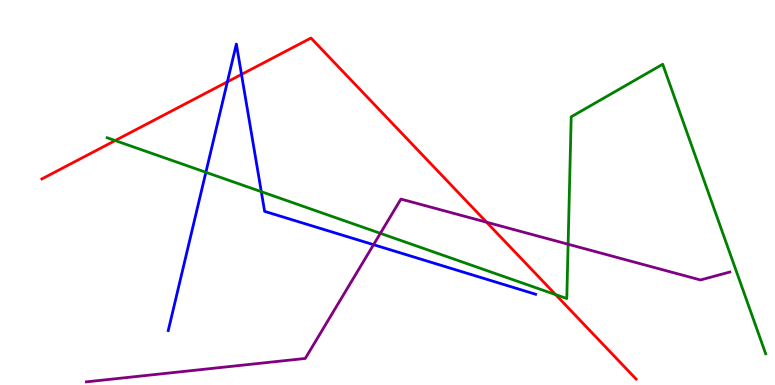[{'lines': ['blue', 'red'], 'intersections': [{'x': 2.93, 'y': 7.88}, {'x': 3.12, 'y': 8.07}]}, {'lines': ['green', 'red'], 'intersections': [{'x': 1.49, 'y': 6.35}, {'x': 7.17, 'y': 2.35}]}, {'lines': ['purple', 'red'], 'intersections': [{'x': 6.28, 'y': 4.23}]}, {'lines': ['blue', 'green'], 'intersections': [{'x': 2.66, 'y': 5.53}, {'x': 3.37, 'y': 5.02}]}, {'lines': ['blue', 'purple'], 'intersections': [{'x': 4.82, 'y': 3.64}]}, {'lines': ['green', 'purple'], 'intersections': [{'x': 4.91, 'y': 3.94}, {'x': 7.33, 'y': 3.66}]}]